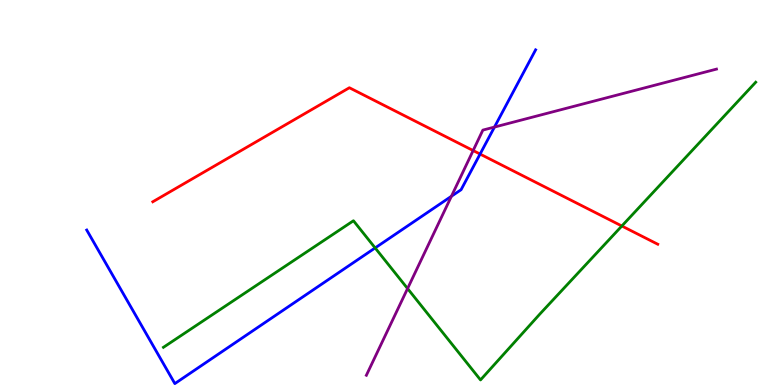[{'lines': ['blue', 'red'], 'intersections': [{'x': 6.19, 'y': 6.0}]}, {'lines': ['green', 'red'], 'intersections': [{'x': 8.02, 'y': 4.13}]}, {'lines': ['purple', 'red'], 'intersections': [{'x': 6.11, 'y': 6.09}]}, {'lines': ['blue', 'green'], 'intersections': [{'x': 4.84, 'y': 3.56}]}, {'lines': ['blue', 'purple'], 'intersections': [{'x': 5.82, 'y': 4.9}, {'x': 6.38, 'y': 6.7}]}, {'lines': ['green', 'purple'], 'intersections': [{'x': 5.26, 'y': 2.51}]}]